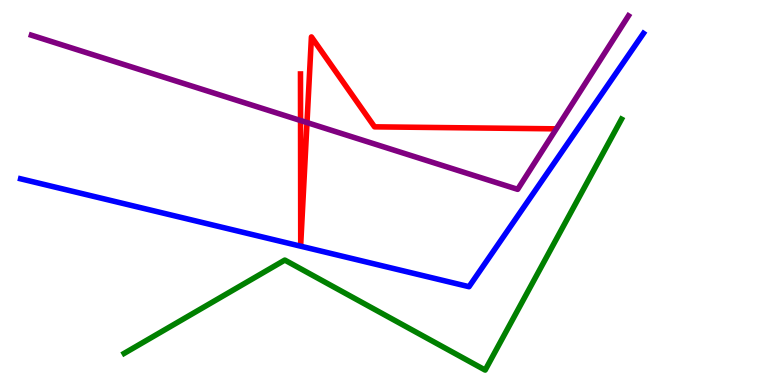[{'lines': ['blue', 'red'], 'intersections': []}, {'lines': ['green', 'red'], 'intersections': []}, {'lines': ['purple', 'red'], 'intersections': [{'x': 3.88, 'y': 6.87}, {'x': 3.96, 'y': 6.82}]}, {'lines': ['blue', 'green'], 'intersections': []}, {'lines': ['blue', 'purple'], 'intersections': []}, {'lines': ['green', 'purple'], 'intersections': []}]